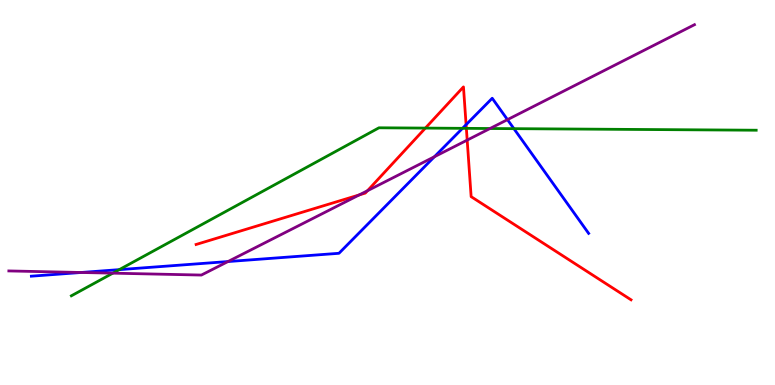[{'lines': ['blue', 'red'], 'intersections': [{'x': 6.01, 'y': 6.76}]}, {'lines': ['green', 'red'], 'intersections': [{'x': 5.49, 'y': 6.67}, {'x': 6.02, 'y': 6.67}]}, {'lines': ['purple', 'red'], 'intersections': [{'x': 4.63, 'y': 4.94}, {'x': 4.74, 'y': 5.05}, {'x': 6.03, 'y': 6.36}]}, {'lines': ['blue', 'green'], 'intersections': [{'x': 1.54, 'y': 3.0}, {'x': 5.97, 'y': 6.67}, {'x': 6.63, 'y': 6.66}]}, {'lines': ['blue', 'purple'], 'intersections': [{'x': 1.05, 'y': 2.92}, {'x': 2.94, 'y': 3.21}, {'x': 5.61, 'y': 5.93}, {'x': 6.55, 'y': 6.89}]}, {'lines': ['green', 'purple'], 'intersections': [{'x': 1.46, 'y': 2.9}, {'x': 6.32, 'y': 6.66}]}]